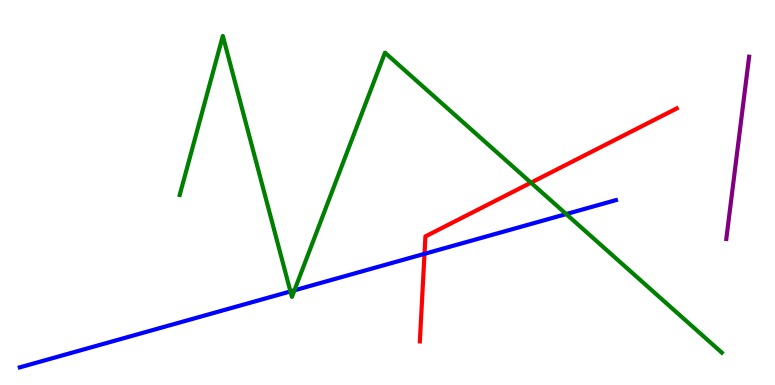[{'lines': ['blue', 'red'], 'intersections': [{'x': 5.48, 'y': 3.41}]}, {'lines': ['green', 'red'], 'intersections': [{'x': 6.85, 'y': 5.26}]}, {'lines': ['purple', 'red'], 'intersections': []}, {'lines': ['blue', 'green'], 'intersections': [{'x': 3.75, 'y': 2.43}, {'x': 3.8, 'y': 2.46}, {'x': 7.31, 'y': 4.44}]}, {'lines': ['blue', 'purple'], 'intersections': []}, {'lines': ['green', 'purple'], 'intersections': []}]